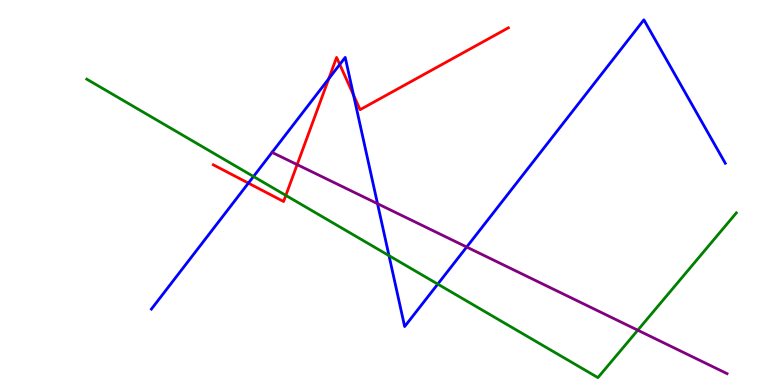[{'lines': ['blue', 'red'], 'intersections': [{'x': 3.21, 'y': 5.24}, {'x': 4.24, 'y': 7.95}, {'x': 4.38, 'y': 8.33}, {'x': 4.56, 'y': 7.53}]}, {'lines': ['green', 'red'], 'intersections': [{'x': 3.69, 'y': 4.92}]}, {'lines': ['purple', 'red'], 'intersections': [{'x': 3.83, 'y': 5.72}]}, {'lines': ['blue', 'green'], 'intersections': [{'x': 3.27, 'y': 5.42}, {'x': 5.02, 'y': 3.36}, {'x': 5.65, 'y': 2.62}]}, {'lines': ['blue', 'purple'], 'intersections': [{'x': 3.51, 'y': 6.04}, {'x': 4.87, 'y': 4.71}, {'x': 6.02, 'y': 3.58}]}, {'lines': ['green', 'purple'], 'intersections': [{'x': 8.23, 'y': 1.42}]}]